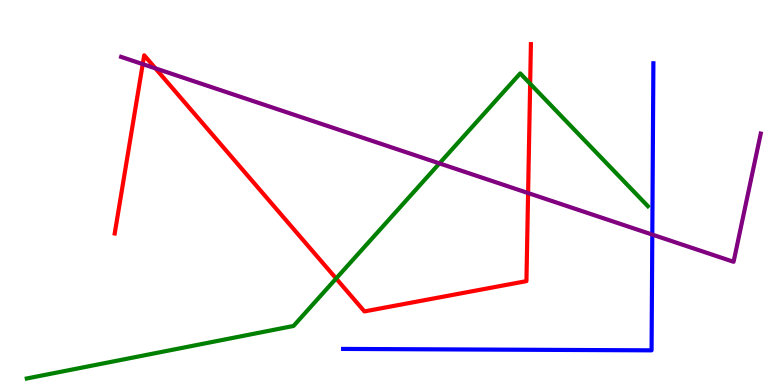[{'lines': ['blue', 'red'], 'intersections': []}, {'lines': ['green', 'red'], 'intersections': [{'x': 4.34, 'y': 2.77}, {'x': 6.84, 'y': 7.83}]}, {'lines': ['purple', 'red'], 'intersections': [{'x': 1.84, 'y': 8.33}, {'x': 2.01, 'y': 8.22}, {'x': 6.81, 'y': 4.99}]}, {'lines': ['blue', 'green'], 'intersections': []}, {'lines': ['blue', 'purple'], 'intersections': [{'x': 8.42, 'y': 3.91}]}, {'lines': ['green', 'purple'], 'intersections': [{'x': 5.67, 'y': 5.76}]}]